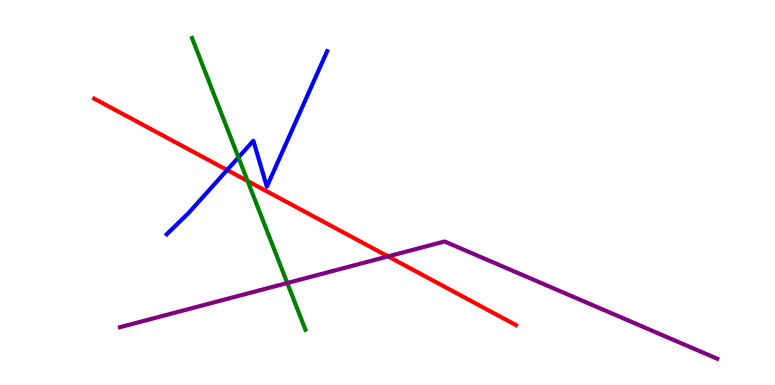[{'lines': ['blue', 'red'], 'intersections': [{'x': 2.93, 'y': 5.58}]}, {'lines': ['green', 'red'], 'intersections': [{'x': 3.2, 'y': 5.3}]}, {'lines': ['purple', 'red'], 'intersections': [{'x': 5.01, 'y': 3.34}]}, {'lines': ['blue', 'green'], 'intersections': [{'x': 3.08, 'y': 5.91}]}, {'lines': ['blue', 'purple'], 'intersections': []}, {'lines': ['green', 'purple'], 'intersections': [{'x': 3.71, 'y': 2.65}]}]